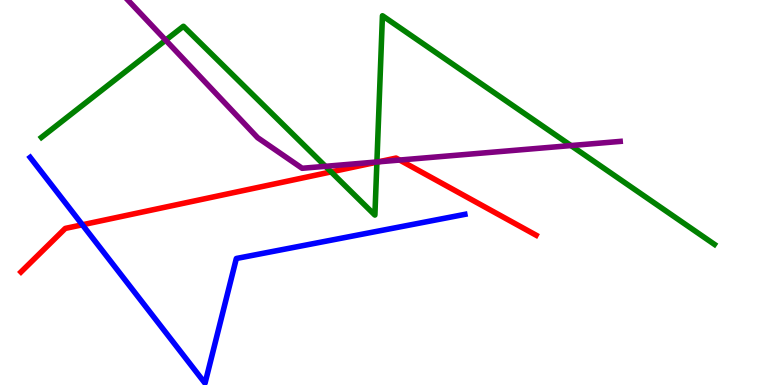[{'lines': ['blue', 'red'], 'intersections': [{'x': 1.06, 'y': 4.16}]}, {'lines': ['green', 'red'], 'intersections': [{'x': 4.27, 'y': 5.54}, {'x': 4.86, 'y': 5.79}]}, {'lines': ['purple', 'red'], 'intersections': [{'x': 4.88, 'y': 5.8}, {'x': 5.16, 'y': 5.84}]}, {'lines': ['blue', 'green'], 'intersections': []}, {'lines': ['blue', 'purple'], 'intersections': []}, {'lines': ['green', 'purple'], 'intersections': [{'x': 2.14, 'y': 8.96}, {'x': 4.2, 'y': 5.68}, {'x': 4.86, 'y': 5.79}, {'x': 7.37, 'y': 6.22}]}]